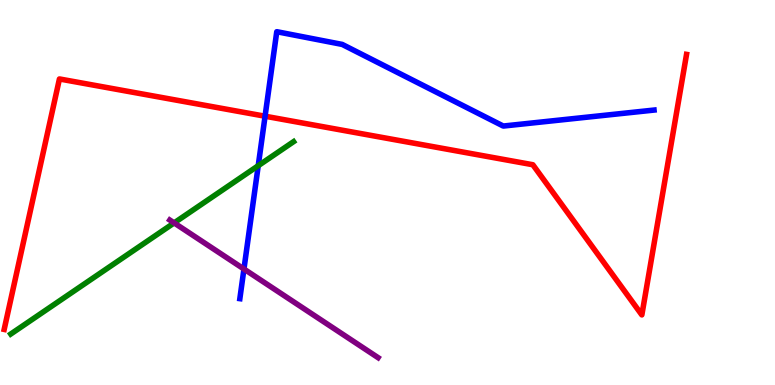[{'lines': ['blue', 'red'], 'intersections': [{'x': 3.42, 'y': 6.98}]}, {'lines': ['green', 'red'], 'intersections': []}, {'lines': ['purple', 'red'], 'intersections': []}, {'lines': ['blue', 'green'], 'intersections': [{'x': 3.33, 'y': 5.7}]}, {'lines': ['blue', 'purple'], 'intersections': [{'x': 3.15, 'y': 3.01}]}, {'lines': ['green', 'purple'], 'intersections': [{'x': 2.25, 'y': 4.21}]}]